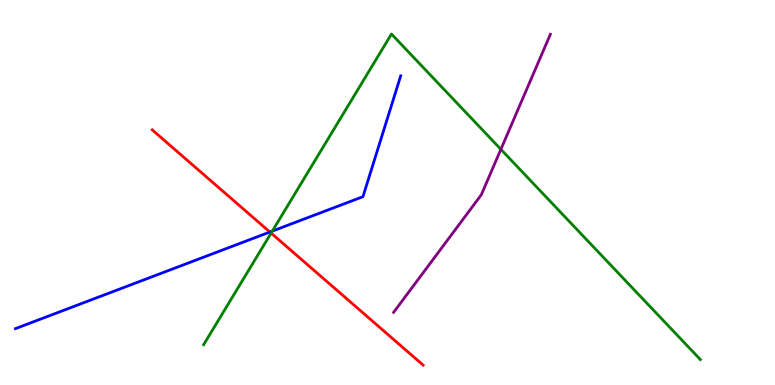[{'lines': ['blue', 'red'], 'intersections': [{'x': 3.48, 'y': 3.97}]}, {'lines': ['green', 'red'], 'intersections': [{'x': 3.5, 'y': 3.95}]}, {'lines': ['purple', 'red'], 'intersections': []}, {'lines': ['blue', 'green'], 'intersections': [{'x': 3.51, 'y': 4.0}]}, {'lines': ['blue', 'purple'], 'intersections': []}, {'lines': ['green', 'purple'], 'intersections': [{'x': 6.46, 'y': 6.12}]}]